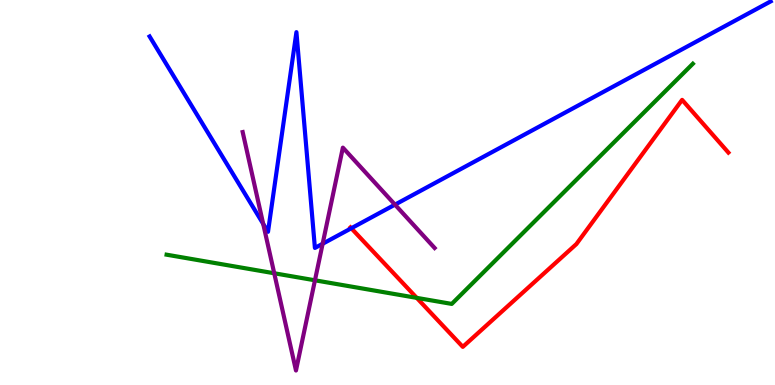[{'lines': ['blue', 'red'], 'intersections': [{'x': 4.53, 'y': 4.07}]}, {'lines': ['green', 'red'], 'intersections': [{'x': 5.38, 'y': 2.26}]}, {'lines': ['purple', 'red'], 'intersections': []}, {'lines': ['blue', 'green'], 'intersections': []}, {'lines': ['blue', 'purple'], 'intersections': [{'x': 3.4, 'y': 4.19}, {'x': 4.16, 'y': 3.67}, {'x': 5.1, 'y': 4.68}]}, {'lines': ['green', 'purple'], 'intersections': [{'x': 3.54, 'y': 2.9}, {'x': 4.06, 'y': 2.72}]}]